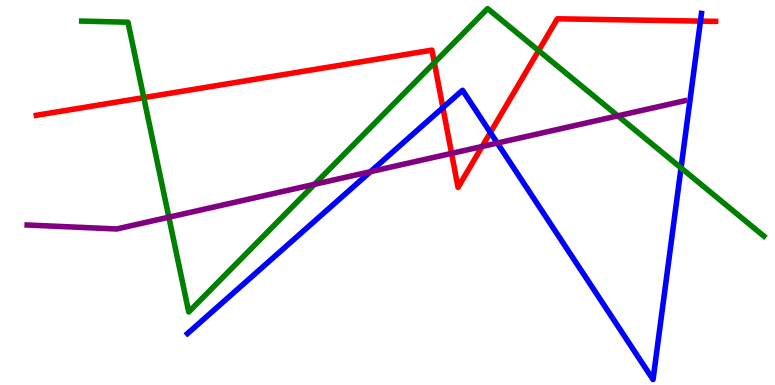[{'lines': ['blue', 'red'], 'intersections': [{'x': 5.71, 'y': 7.2}, {'x': 6.33, 'y': 6.56}, {'x': 9.04, 'y': 9.45}]}, {'lines': ['green', 'red'], 'intersections': [{'x': 1.86, 'y': 7.46}, {'x': 5.6, 'y': 8.37}, {'x': 6.95, 'y': 8.69}]}, {'lines': ['purple', 'red'], 'intersections': [{'x': 5.83, 'y': 6.02}, {'x': 6.22, 'y': 6.2}]}, {'lines': ['blue', 'green'], 'intersections': [{'x': 8.79, 'y': 5.64}]}, {'lines': ['blue', 'purple'], 'intersections': [{'x': 4.78, 'y': 5.54}, {'x': 6.42, 'y': 6.28}]}, {'lines': ['green', 'purple'], 'intersections': [{'x': 2.18, 'y': 4.36}, {'x': 4.06, 'y': 5.21}, {'x': 7.97, 'y': 6.99}]}]